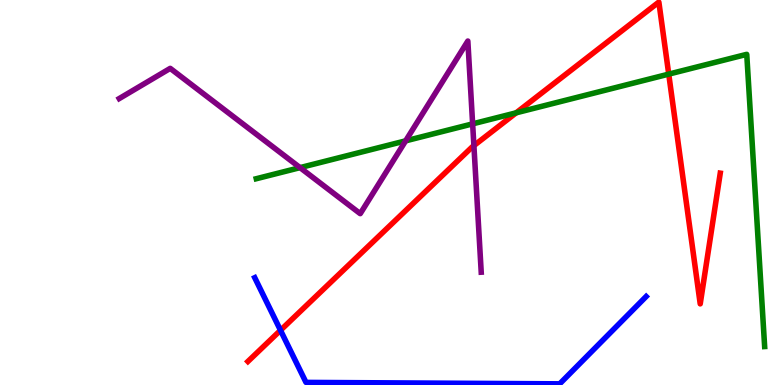[{'lines': ['blue', 'red'], 'intersections': [{'x': 3.62, 'y': 1.42}]}, {'lines': ['green', 'red'], 'intersections': [{'x': 6.66, 'y': 7.07}, {'x': 8.63, 'y': 8.07}]}, {'lines': ['purple', 'red'], 'intersections': [{'x': 6.11, 'y': 6.22}]}, {'lines': ['blue', 'green'], 'intersections': []}, {'lines': ['blue', 'purple'], 'intersections': []}, {'lines': ['green', 'purple'], 'intersections': [{'x': 3.87, 'y': 5.65}, {'x': 5.23, 'y': 6.34}, {'x': 6.1, 'y': 6.78}]}]